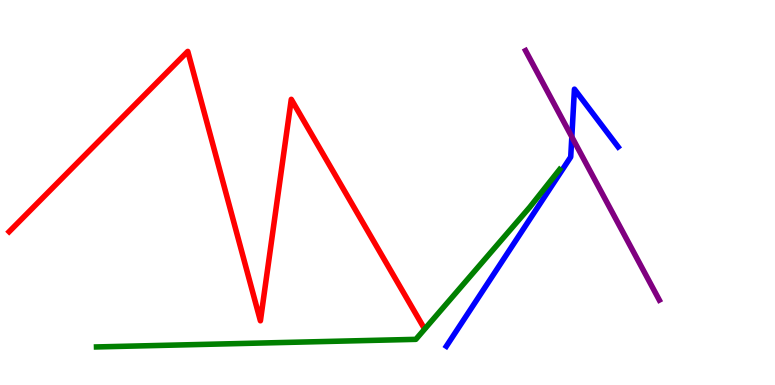[{'lines': ['blue', 'red'], 'intersections': []}, {'lines': ['green', 'red'], 'intersections': []}, {'lines': ['purple', 'red'], 'intersections': []}, {'lines': ['blue', 'green'], 'intersections': []}, {'lines': ['blue', 'purple'], 'intersections': [{'x': 7.38, 'y': 6.44}]}, {'lines': ['green', 'purple'], 'intersections': []}]